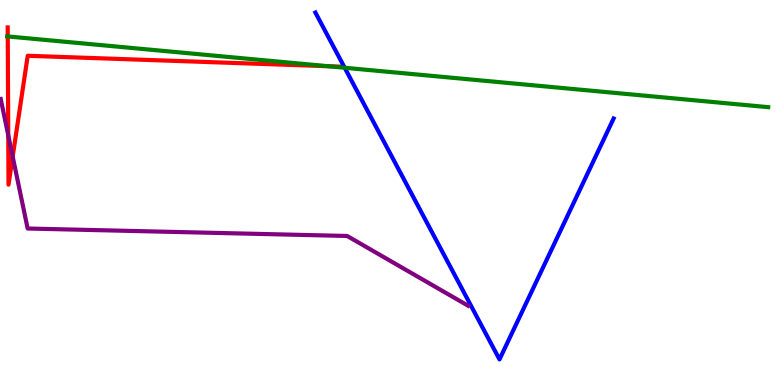[{'lines': ['blue', 'red'], 'intersections': []}, {'lines': ['green', 'red'], 'intersections': [{'x': 0.0998, 'y': 9.05}, {'x': 4.23, 'y': 8.28}]}, {'lines': ['purple', 'red'], 'intersections': [{'x': 0.106, 'y': 6.49}, {'x': 0.164, 'y': 5.93}]}, {'lines': ['blue', 'green'], 'intersections': [{'x': 4.45, 'y': 8.24}]}, {'lines': ['blue', 'purple'], 'intersections': []}, {'lines': ['green', 'purple'], 'intersections': []}]